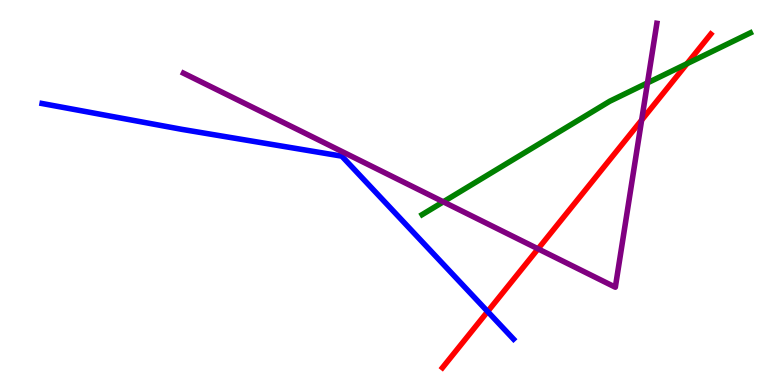[{'lines': ['blue', 'red'], 'intersections': [{'x': 6.29, 'y': 1.91}]}, {'lines': ['green', 'red'], 'intersections': [{'x': 8.86, 'y': 8.35}]}, {'lines': ['purple', 'red'], 'intersections': [{'x': 6.94, 'y': 3.54}, {'x': 8.28, 'y': 6.88}]}, {'lines': ['blue', 'green'], 'intersections': []}, {'lines': ['blue', 'purple'], 'intersections': []}, {'lines': ['green', 'purple'], 'intersections': [{'x': 5.72, 'y': 4.76}, {'x': 8.35, 'y': 7.85}]}]